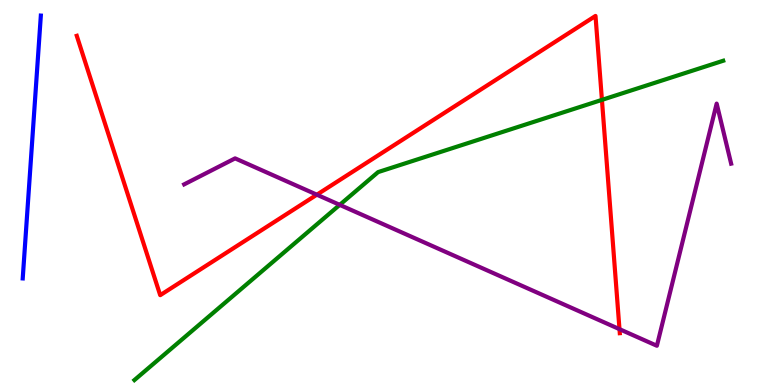[{'lines': ['blue', 'red'], 'intersections': []}, {'lines': ['green', 'red'], 'intersections': [{'x': 7.77, 'y': 7.41}]}, {'lines': ['purple', 'red'], 'intersections': [{'x': 4.09, 'y': 4.94}, {'x': 7.99, 'y': 1.45}]}, {'lines': ['blue', 'green'], 'intersections': []}, {'lines': ['blue', 'purple'], 'intersections': []}, {'lines': ['green', 'purple'], 'intersections': [{'x': 4.38, 'y': 4.68}]}]